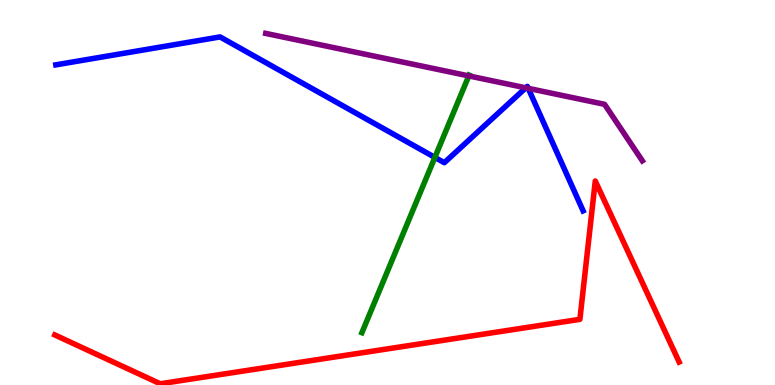[{'lines': ['blue', 'red'], 'intersections': []}, {'lines': ['green', 'red'], 'intersections': []}, {'lines': ['purple', 'red'], 'intersections': []}, {'lines': ['blue', 'green'], 'intersections': [{'x': 5.61, 'y': 5.91}]}, {'lines': ['blue', 'purple'], 'intersections': [{'x': 6.78, 'y': 7.72}, {'x': 6.82, 'y': 7.71}]}, {'lines': ['green', 'purple'], 'intersections': [{'x': 6.05, 'y': 8.03}]}]